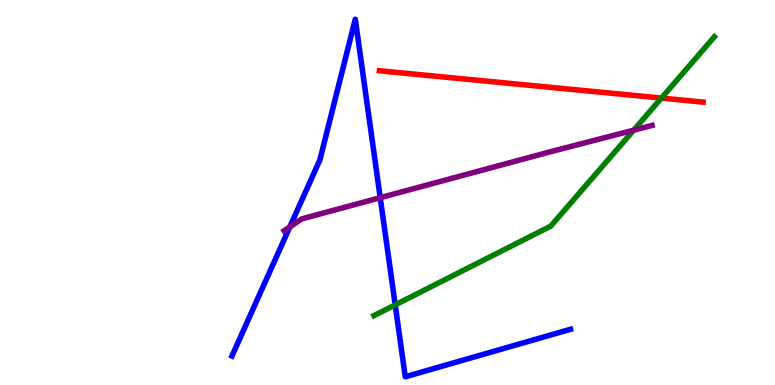[{'lines': ['blue', 'red'], 'intersections': []}, {'lines': ['green', 'red'], 'intersections': [{'x': 8.53, 'y': 7.45}]}, {'lines': ['purple', 'red'], 'intersections': []}, {'lines': ['blue', 'green'], 'intersections': [{'x': 5.1, 'y': 2.08}]}, {'lines': ['blue', 'purple'], 'intersections': [{'x': 3.74, 'y': 4.11}, {'x': 4.91, 'y': 4.87}]}, {'lines': ['green', 'purple'], 'intersections': [{'x': 8.18, 'y': 6.62}]}]